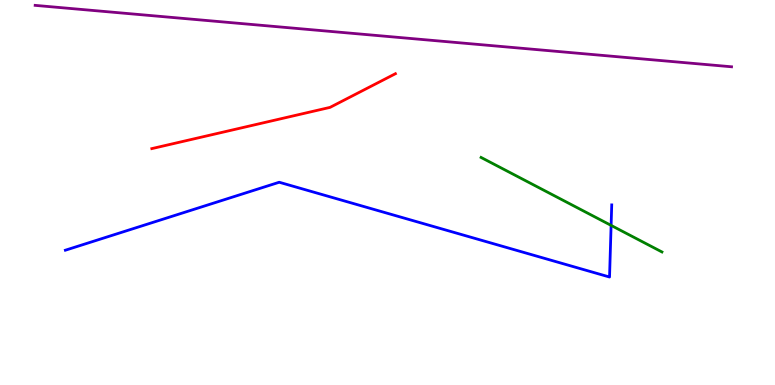[{'lines': ['blue', 'red'], 'intersections': []}, {'lines': ['green', 'red'], 'intersections': []}, {'lines': ['purple', 'red'], 'intersections': []}, {'lines': ['blue', 'green'], 'intersections': [{'x': 7.89, 'y': 4.15}]}, {'lines': ['blue', 'purple'], 'intersections': []}, {'lines': ['green', 'purple'], 'intersections': []}]